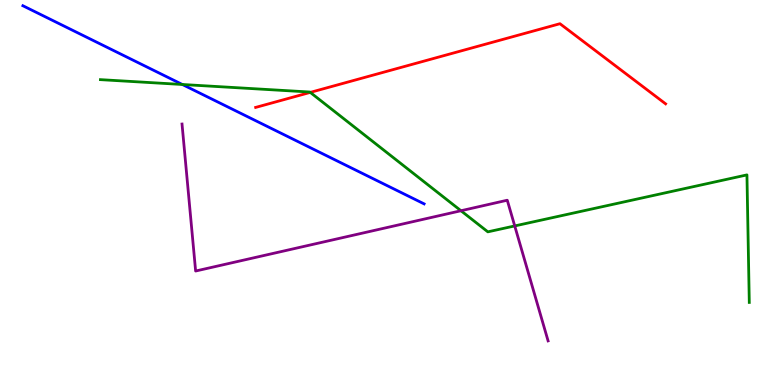[{'lines': ['blue', 'red'], 'intersections': []}, {'lines': ['green', 'red'], 'intersections': [{'x': 4.0, 'y': 7.6}]}, {'lines': ['purple', 'red'], 'intersections': []}, {'lines': ['blue', 'green'], 'intersections': [{'x': 2.35, 'y': 7.81}]}, {'lines': ['blue', 'purple'], 'intersections': []}, {'lines': ['green', 'purple'], 'intersections': [{'x': 5.95, 'y': 4.53}, {'x': 6.64, 'y': 4.13}]}]